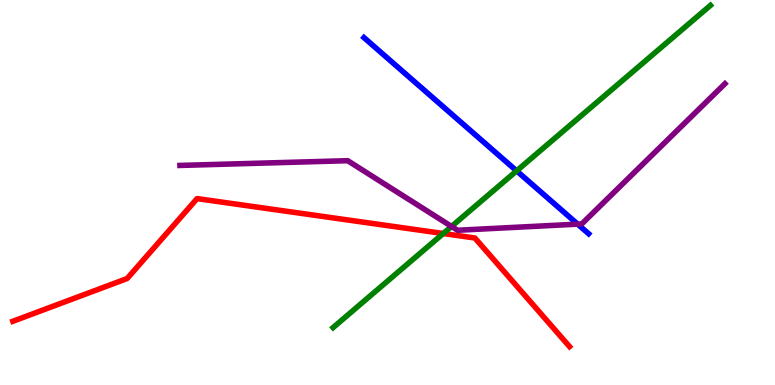[{'lines': ['blue', 'red'], 'intersections': []}, {'lines': ['green', 'red'], 'intersections': [{'x': 5.72, 'y': 3.93}]}, {'lines': ['purple', 'red'], 'intersections': []}, {'lines': ['blue', 'green'], 'intersections': [{'x': 6.67, 'y': 5.56}]}, {'lines': ['blue', 'purple'], 'intersections': [{'x': 7.45, 'y': 4.18}]}, {'lines': ['green', 'purple'], 'intersections': [{'x': 5.83, 'y': 4.12}]}]